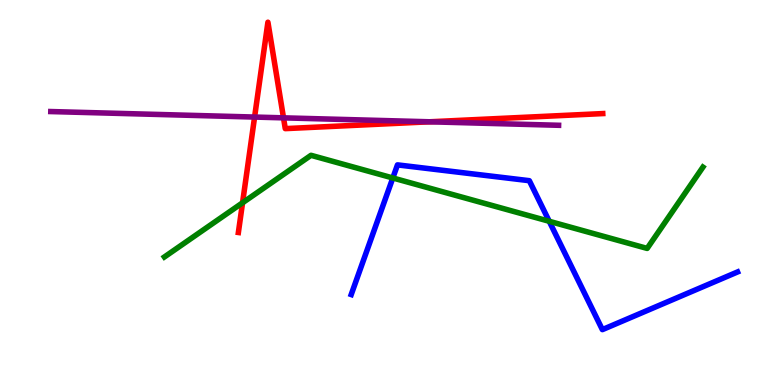[{'lines': ['blue', 'red'], 'intersections': []}, {'lines': ['green', 'red'], 'intersections': [{'x': 3.13, 'y': 4.73}]}, {'lines': ['purple', 'red'], 'intersections': [{'x': 3.29, 'y': 6.96}, {'x': 3.66, 'y': 6.94}, {'x': 5.54, 'y': 6.84}]}, {'lines': ['blue', 'green'], 'intersections': [{'x': 5.07, 'y': 5.38}, {'x': 7.09, 'y': 4.25}]}, {'lines': ['blue', 'purple'], 'intersections': []}, {'lines': ['green', 'purple'], 'intersections': []}]